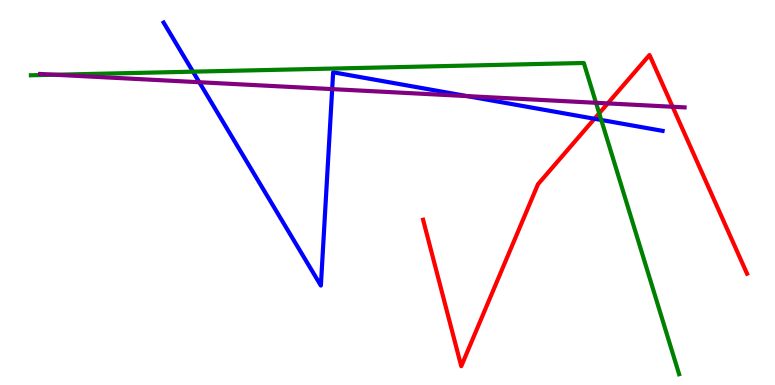[{'lines': ['blue', 'red'], 'intersections': [{'x': 7.67, 'y': 6.92}]}, {'lines': ['green', 'red'], 'intersections': [{'x': 7.73, 'y': 7.06}]}, {'lines': ['purple', 'red'], 'intersections': [{'x': 7.84, 'y': 7.31}, {'x': 8.68, 'y': 7.23}]}, {'lines': ['blue', 'green'], 'intersections': [{'x': 2.49, 'y': 8.14}, {'x': 7.76, 'y': 6.88}]}, {'lines': ['blue', 'purple'], 'intersections': [{'x': 2.57, 'y': 7.86}, {'x': 4.29, 'y': 7.69}, {'x': 6.03, 'y': 7.5}]}, {'lines': ['green', 'purple'], 'intersections': [{'x': 0.71, 'y': 8.06}, {'x': 7.69, 'y': 7.33}]}]